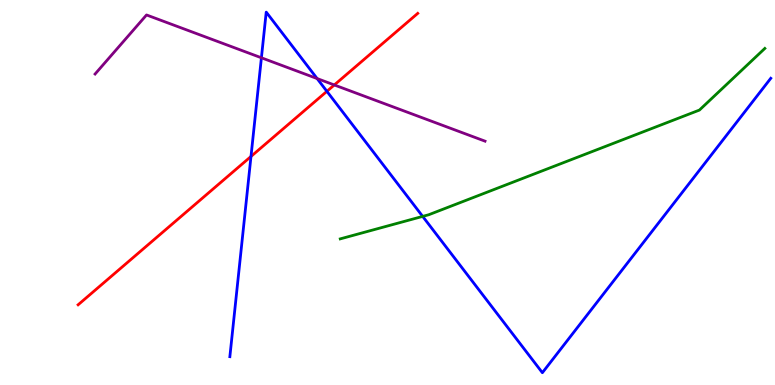[{'lines': ['blue', 'red'], 'intersections': [{'x': 3.24, 'y': 5.94}, {'x': 4.22, 'y': 7.63}]}, {'lines': ['green', 'red'], 'intersections': []}, {'lines': ['purple', 'red'], 'intersections': [{'x': 4.31, 'y': 7.79}]}, {'lines': ['blue', 'green'], 'intersections': [{'x': 5.45, 'y': 4.38}]}, {'lines': ['blue', 'purple'], 'intersections': [{'x': 3.37, 'y': 8.5}, {'x': 4.09, 'y': 7.96}]}, {'lines': ['green', 'purple'], 'intersections': []}]